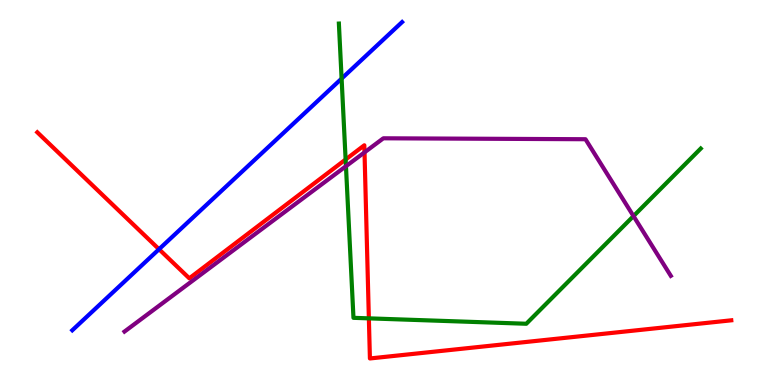[{'lines': ['blue', 'red'], 'intersections': [{'x': 2.05, 'y': 3.53}]}, {'lines': ['green', 'red'], 'intersections': [{'x': 4.46, 'y': 5.86}, {'x': 4.76, 'y': 1.73}]}, {'lines': ['purple', 'red'], 'intersections': [{'x': 4.7, 'y': 6.04}]}, {'lines': ['blue', 'green'], 'intersections': [{'x': 4.41, 'y': 7.96}]}, {'lines': ['blue', 'purple'], 'intersections': []}, {'lines': ['green', 'purple'], 'intersections': [{'x': 4.46, 'y': 5.68}, {'x': 8.17, 'y': 4.39}]}]